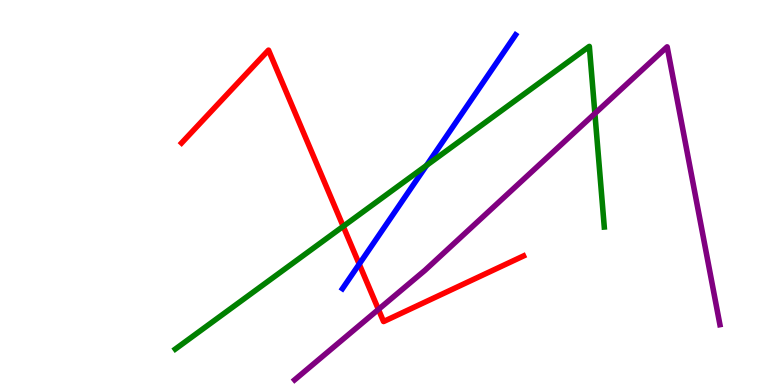[{'lines': ['blue', 'red'], 'intersections': [{'x': 4.64, 'y': 3.14}]}, {'lines': ['green', 'red'], 'intersections': [{'x': 4.43, 'y': 4.12}]}, {'lines': ['purple', 'red'], 'intersections': [{'x': 4.88, 'y': 1.96}]}, {'lines': ['blue', 'green'], 'intersections': [{'x': 5.5, 'y': 5.7}]}, {'lines': ['blue', 'purple'], 'intersections': []}, {'lines': ['green', 'purple'], 'intersections': [{'x': 7.68, 'y': 7.05}]}]